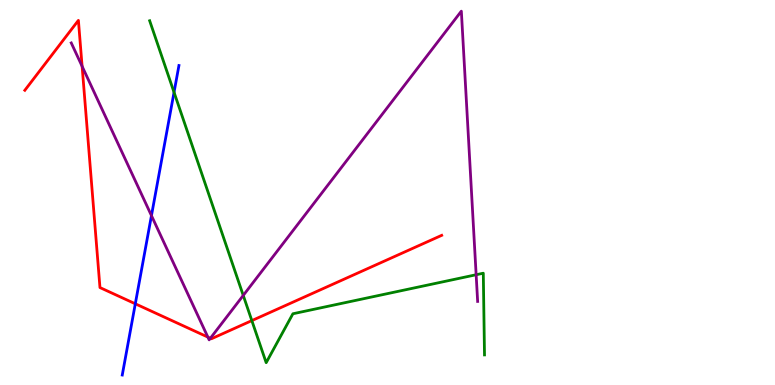[{'lines': ['blue', 'red'], 'intersections': [{'x': 1.75, 'y': 2.11}]}, {'lines': ['green', 'red'], 'intersections': [{'x': 3.25, 'y': 1.67}]}, {'lines': ['purple', 'red'], 'intersections': [{'x': 1.06, 'y': 8.28}, {'x': 2.68, 'y': 1.24}, {'x': 2.71, 'y': 1.21}]}, {'lines': ['blue', 'green'], 'intersections': [{'x': 2.25, 'y': 7.6}]}, {'lines': ['blue', 'purple'], 'intersections': [{'x': 1.95, 'y': 4.4}]}, {'lines': ['green', 'purple'], 'intersections': [{'x': 3.14, 'y': 2.33}, {'x': 6.14, 'y': 2.86}]}]